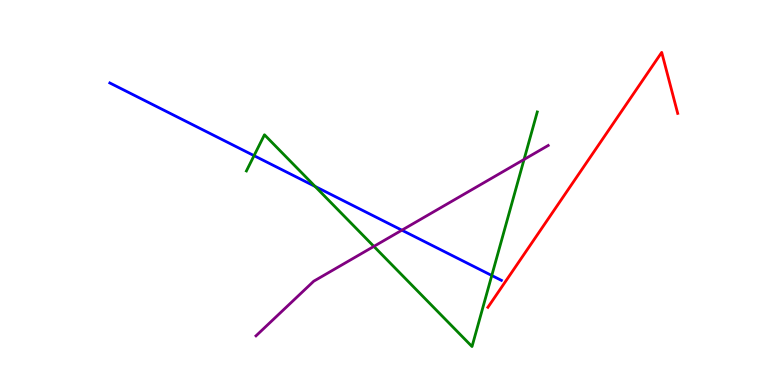[{'lines': ['blue', 'red'], 'intersections': []}, {'lines': ['green', 'red'], 'intersections': []}, {'lines': ['purple', 'red'], 'intersections': []}, {'lines': ['blue', 'green'], 'intersections': [{'x': 3.28, 'y': 5.96}, {'x': 4.07, 'y': 5.16}, {'x': 6.35, 'y': 2.84}]}, {'lines': ['blue', 'purple'], 'intersections': [{'x': 5.19, 'y': 4.02}]}, {'lines': ['green', 'purple'], 'intersections': [{'x': 4.82, 'y': 3.6}, {'x': 6.76, 'y': 5.86}]}]